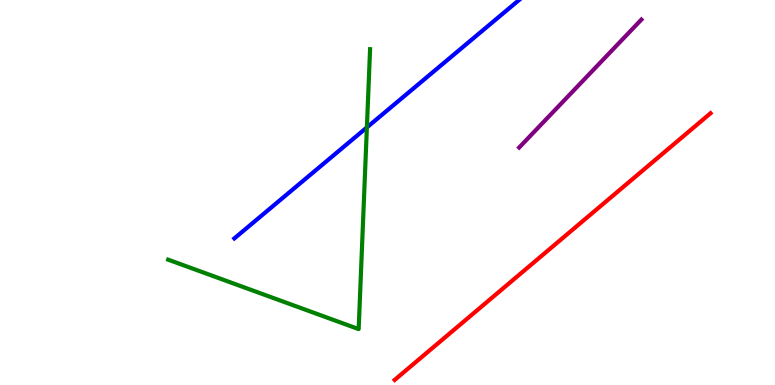[{'lines': ['blue', 'red'], 'intersections': []}, {'lines': ['green', 'red'], 'intersections': []}, {'lines': ['purple', 'red'], 'intersections': []}, {'lines': ['blue', 'green'], 'intersections': [{'x': 4.73, 'y': 6.69}]}, {'lines': ['blue', 'purple'], 'intersections': []}, {'lines': ['green', 'purple'], 'intersections': []}]